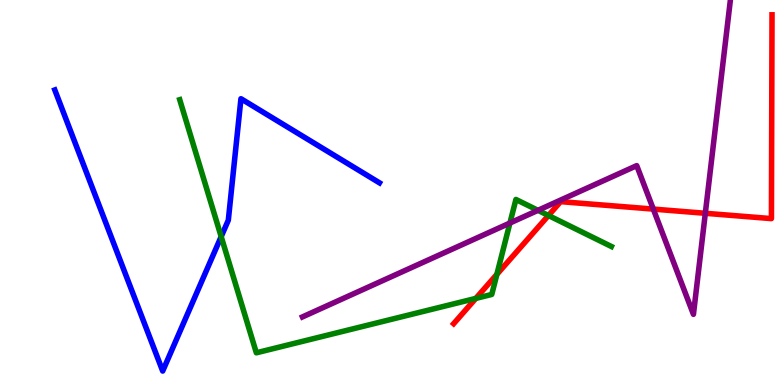[{'lines': ['blue', 'red'], 'intersections': []}, {'lines': ['green', 'red'], 'intersections': [{'x': 6.14, 'y': 2.25}, {'x': 6.41, 'y': 2.87}, {'x': 7.08, 'y': 4.4}]}, {'lines': ['purple', 'red'], 'intersections': [{'x': 8.43, 'y': 4.57}, {'x': 9.1, 'y': 4.46}]}, {'lines': ['blue', 'green'], 'intersections': [{'x': 2.85, 'y': 3.85}]}, {'lines': ['blue', 'purple'], 'intersections': []}, {'lines': ['green', 'purple'], 'intersections': [{'x': 6.58, 'y': 4.21}, {'x': 6.94, 'y': 4.54}]}]